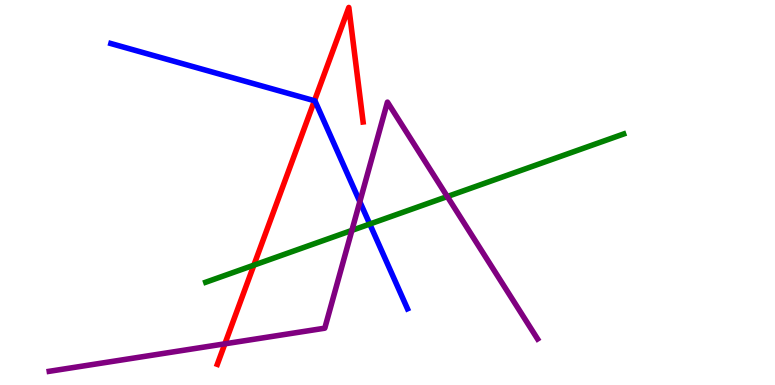[{'lines': ['blue', 'red'], 'intersections': [{'x': 4.06, 'y': 7.38}]}, {'lines': ['green', 'red'], 'intersections': [{'x': 3.28, 'y': 3.11}]}, {'lines': ['purple', 'red'], 'intersections': [{'x': 2.9, 'y': 1.07}]}, {'lines': ['blue', 'green'], 'intersections': [{'x': 4.77, 'y': 4.18}]}, {'lines': ['blue', 'purple'], 'intersections': [{'x': 4.64, 'y': 4.76}]}, {'lines': ['green', 'purple'], 'intersections': [{'x': 4.54, 'y': 4.02}, {'x': 5.77, 'y': 4.9}]}]